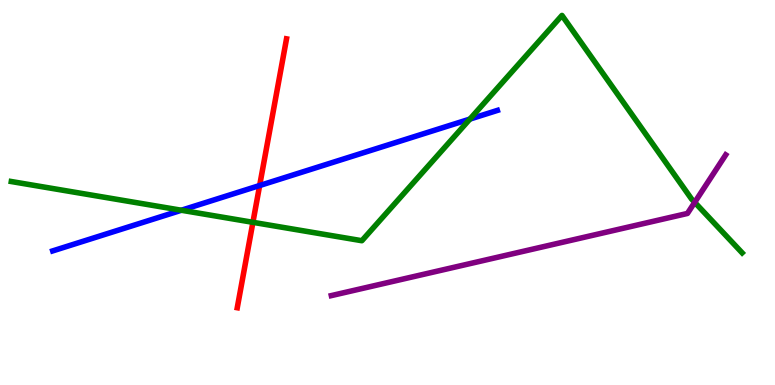[{'lines': ['blue', 'red'], 'intersections': [{'x': 3.35, 'y': 5.18}]}, {'lines': ['green', 'red'], 'intersections': [{'x': 3.26, 'y': 4.23}]}, {'lines': ['purple', 'red'], 'intersections': []}, {'lines': ['blue', 'green'], 'intersections': [{'x': 2.34, 'y': 4.54}, {'x': 6.06, 'y': 6.91}]}, {'lines': ['blue', 'purple'], 'intersections': []}, {'lines': ['green', 'purple'], 'intersections': [{'x': 8.96, 'y': 4.74}]}]